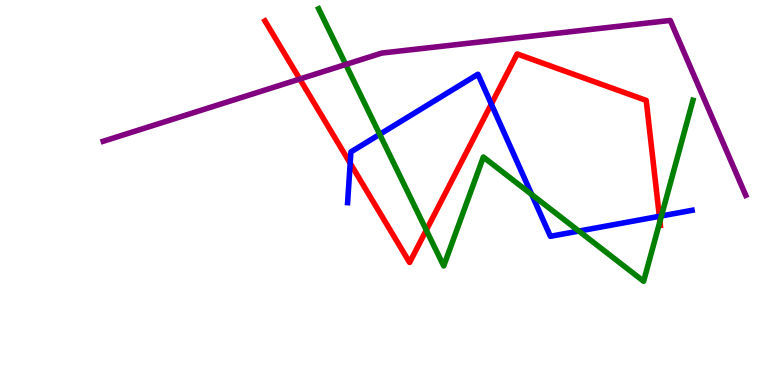[{'lines': ['blue', 'red'], 'intersections': [{'x': 4.52, 'y': 5.76}, {'x': 6.34, 'y': 7.3}, {'x': 8.51, 'y': 4.38}]}, {'lines': ['green', 'red'], 'intersections': [{'x': 5.5, 'y': 4.02}, {'x': 8.52, 'y': 4.25}]}, {'lines': ['purple', 'red'], 'intersections': [{'x': 3.87, 'y': 7.95}]}, {'lines': ['blue', 'green'], 'intersections': [{'x': 4.9, 'y': 6.51}, {'x': 6.86, 'y': 4.95}, {'x': 7.47, 'y': 4.0}, {'x': 8.53, 'y': 4.39}]}, {'lines': ['blue', 'purple'], 'intersections': []}, {'lines': ['green', 'purple'], 'intersections': [{'x': 4.46, 'y': 8.33}]}]